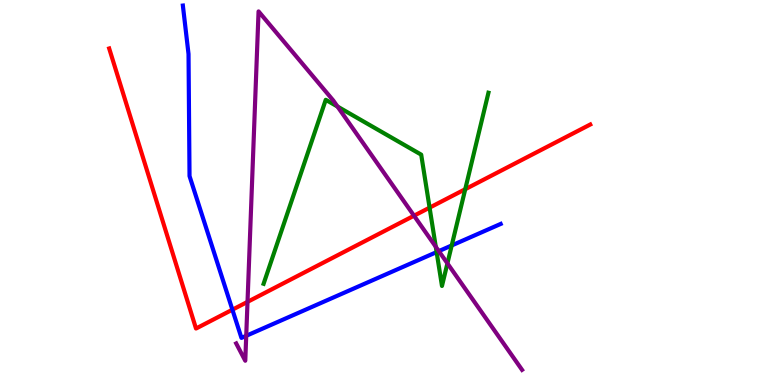[{'lines': ['blue', 'red'], 'intersections': [{'x': 3.0, 'y': 1.96}]}, {'lines': ['green', 'red'], 'intersections': [{'x': 5.54, 'y': 4.61}, {'x': 6.0, 'y': 5.09}]}, {'lines': ['purple', 'red'], 'intersections': [{'x': 3.19, 'y': 2.16}, {'x': 5.34, 'y': 4.4}]}, {'lines': ['blue', 'green'], 'intersections': [{'x': 5.63, 'y': 3.45}, {'x': 5.83, 'y': 3.62}]}, {'lines': ['blue', 'purple'], 'intersections': [{'x': 3.18, 'y': 1.28}, {'x': 5.66, 'y': 3.48}]}, {'lines': ['green', 'purple'], 'intersections': [{'x': 4.35, 'y': 7.23}, {'x': 5.62, 'y': 3.59}, {'x': 5.77, 'y': 3.16}]}]